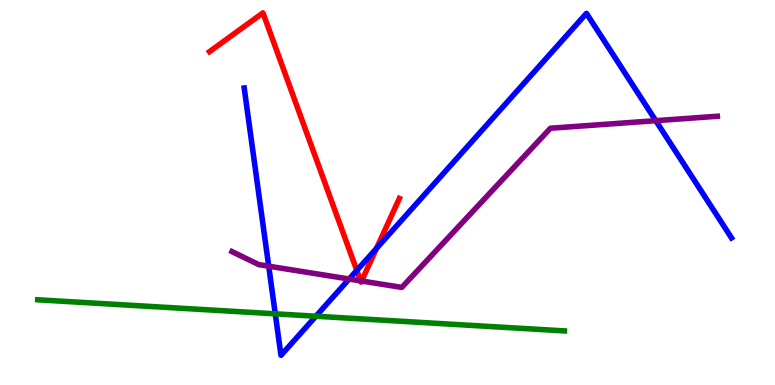[{'lines': ['blue', 'red'], 'intersections': [{'x': 4.6, 'y': 2.98}, {'x': 4.86, 'y': 3.55}]}, {'lines': ['green', 'red'], 'intersections': []}, {'lines': ['purple', 'red'], 'intersections': [{'x': 4.65, 'y': 2.71}, {'x': 4.67, 'y': 2.7}]}, {'lines': ['blue', 'green'], 'intersections': [{'x': 3.55, 'y': 1.85}, {'x': 4.08, 'y': 1.79}]}, {'lines': ['blue', 'purple'], 'intersections': [{'x': 3.47, 'y': 3.09}, {'x': 4.5, 'y': 2.75}, {'x': 8.46, 'y': 6.87}]}, {'lines': ['green', 'purple'], 'intersections': []}]